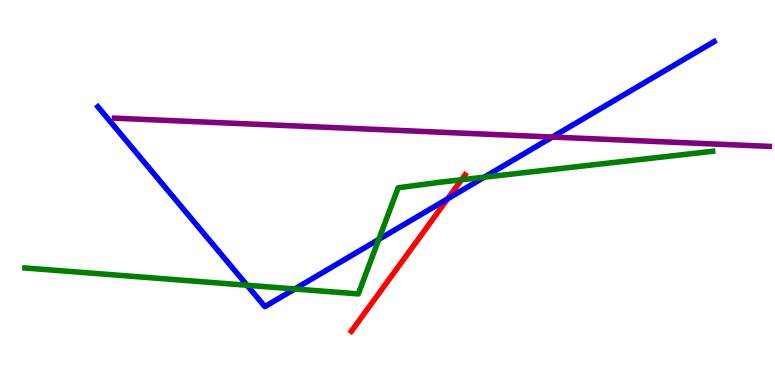[{'lines': ['blue', 'red'], 'intersections': [{'x': 5.78, 'y': 4.84}]}, {'lines': ['green', 'red'], 'intersections': [{'x': 5.95, 'y': 5.33}]}, {'lines': ['purple', 'red'], 'intersections': []}, {'lines': ['blue', 'green'], 'intersections': [{'x': 3.19, 'y': 2.59}, {'x': 3.8, 'y': 2.49}, {'x': 4.89, 'y': 3.78}, {'x': 6.25, 'y': 5.4}]}, {'lines': ['blue', 'purple'], 'intersections': [{'x': 7.13, 'y': 6.44}]}, {'lines': ['green', 'purple'], 'intersections': []}]